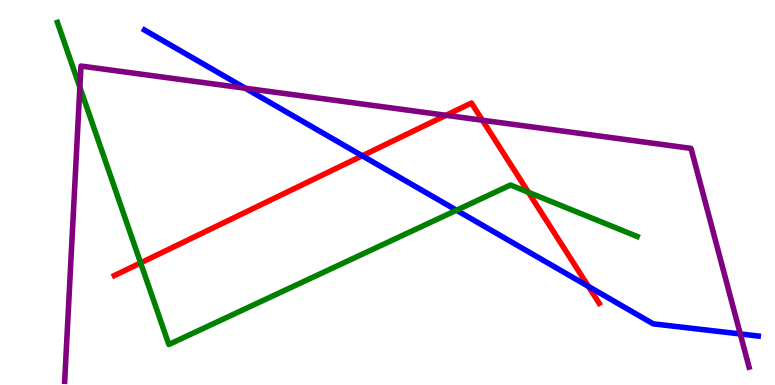[{'lines': ['blue', 'red'], 'intersections': [{'x': 4.67, 'y': 5.95}, {'x': 7.59, 'y': 2.56}]}, {'lines': ['green', 'red'], 'intersections': [{'x': 1.81, 'y': 3.17}, {'x': 6.82, 'y': 5.01}]}, {'lines': ['purple', 'red'], 'intersections': [{'x': 5.75, 'y': 7.0}, {'x': 6.22, 'y': 6.88}]}, {'lines': ['blue', 'green'], 'intersections': [{'x': 5.89, 'y': 4.54}]}, {'lines': ['blue', 'purple'], 'intersections': [{'x': 3.16, 'y': 7.71}, {'x': 9.55, 'y': 1.33}]}, {'lines': ['green', 'purple'], 'intersections': [{'x': 1.03, 'y': 7.73}]}]